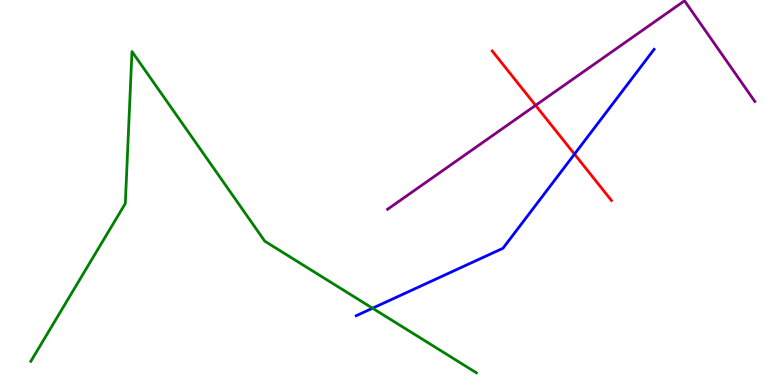[{'lines': ['blue', 'red'], 'intersections': [{'x': 7.41, 'y': 6.0}]}, {'lines': ['green', 'red'], 'intersections': []}, {'lines': ['purple', 'red'], 'intersections': [{'x': 6.91, 'y': 7.26}]}, {'lines': ['blue', 'green'], 'intersections': [{'x': 4.81, 'y': 1.99}]}, {'lines': ['blue', 'purple'], 'intersections': []}, {'lines': ['green', 'purple'], 'intersections': []}]